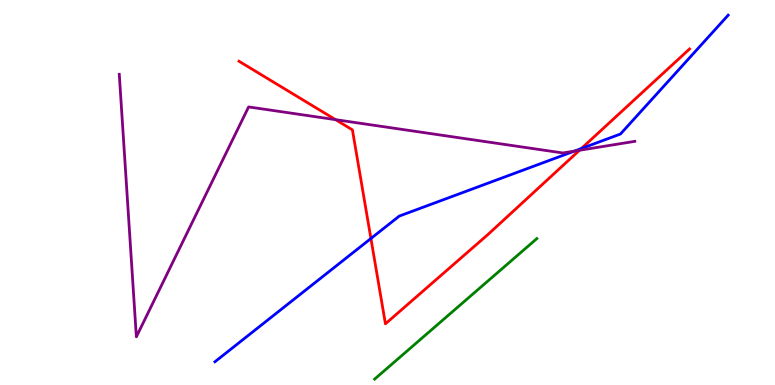[{'lines': ['blue', 'red'], 'intersections': [{'x': 4.79, 'y': 3.81}, {'x': 7.5, 'y': 6.14}]}, {'lines': ['green', 'red'], 'intersections': []}, {'lines': ['purple', 'red'], 'intersections': [{'x': 4.33, 'y': 6.89}, {'x': 7.48, 'y': 6.1}]}, {'lines': ['blue', 'green'], 'intersections': []}, {'lines': ['blue', 'purple'], 'intersections': [{'x': 7.41, 'y': 6.08}]}, {'lines': ['green', 'purple'], 'intersections': []}]